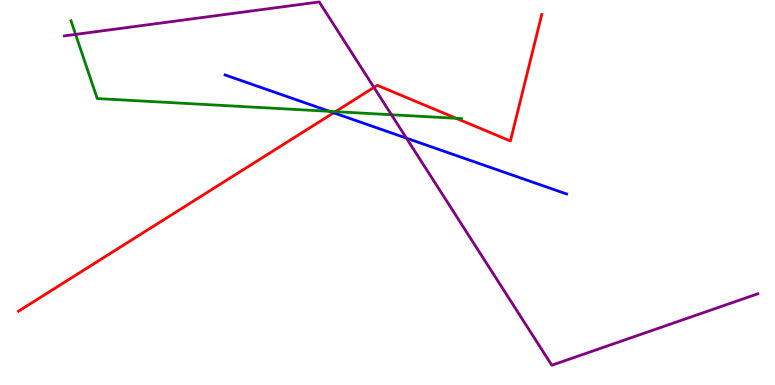[{'lines': ['blue', 'red'], 'intersections': [{'x': 4.31, 'y': 7.07}]}, {'lines': ['green', 'red'], 'intersections': [{'x': 4.33, 'y': 7.1}, {'x': 5.89, 'y': 6.93}]}, {'lines': ['purple', 'red'], 'intersections': [{'x': 4.83, 'y': 7.73}]}, {'lines': ['blue', 'green'], 'intersections': [{'x': 4.25, 'y': 7.11}]}, {'lines': ['blue', 'purple'], 'intersections': [{'x': 5.24, 'y': 6.41}]}, {'lines': ['green', 'purple'], 'intersections': [{'x': 0.975, 'y': 9.11}, {'x': 5.05, 'y': 7.02}]}]